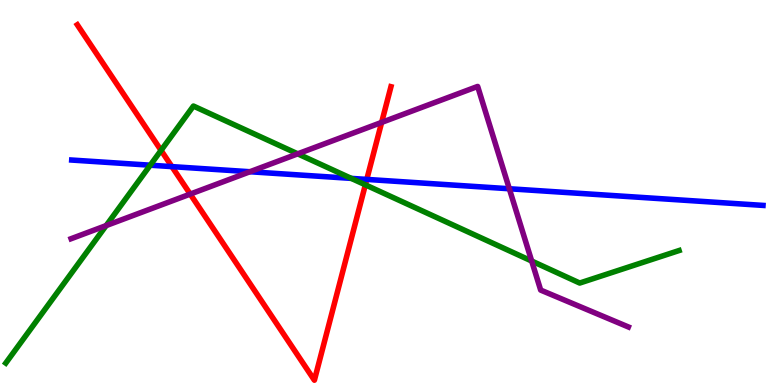[{'lines': ['blue', 'red'], 'intersections': [{'x': 2.22, 'y': 5.67}, {'x': 4.73, 'y': 5.34}]}, {'lines': ['green', 'red'], 'intersections': [{'x': 2.08, 'y': 6.09}, {'x': 4.71, 'y': 5.2}]}, {'lines': ['purple', 'red'], 'intersections': [{'x': 2.45, 'y': 4.96}, {'x': 4.92, 'y': 6.82}]}, {'lines': ['blue', 'green'], 'intersections': [{'x': 1.94, 'y': 5.71}, {'x': 4.53, 'y': 5.37}]}, {'lines': ['blue', 'purple'], 'intersections': [{'x': 3.22, 'y': 5.54}, {'x': 6.57, 'y': 5.1}]}, {'lines': ['green', 'purple'], 'intersections': [{'x': 1.37, 'y': 4.14}, {'x': 3.84, 'y': 6.0}, {'x': 6.86, 'y': 3.22}]}]